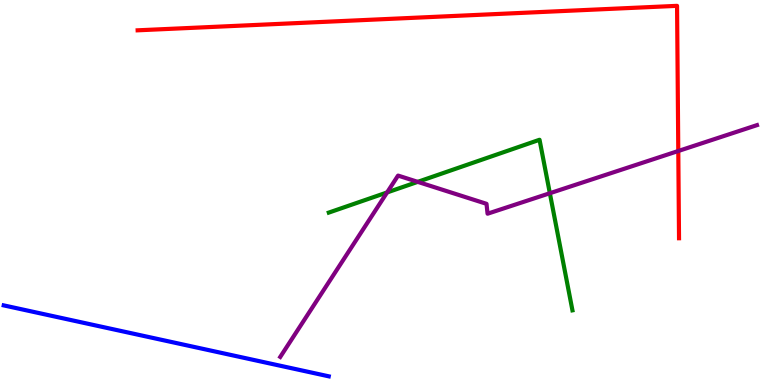[{'lines': ['blue', 'red'], 'intersections': []}, {'lines': ['green', 'red'], 'intersections': []}, {'lines': ['purple', 'red'], 'intersections': [{'x': 8.75, 'y': 6.08}]}, {'lines': ['blue', 'green'], 'intersections': []}, {'lines': ['blue', 'purple'], 'intersections': []}, {'lines': ['green', 'purple'], 'intersections': [{'x': 4.99, 'y': 5.0}, {'x': 5.39, 'y': 5.28}, {'x': 7.09, 'y': 4.98}]}]